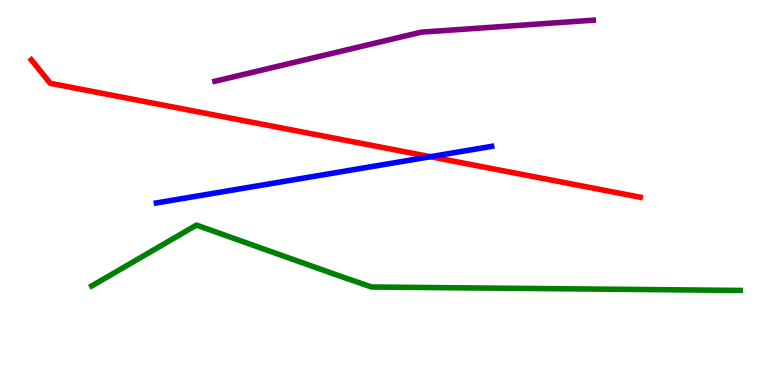[{'lines': ['blue', 'red'], 'intersections': [{'x': 5.55, 'y': 5.93}]}, {'lines': ['green', 'red'], 'intersections': []}, {'lines': ['purple', 'red'], 'intersections': []}, {'lines': ['blue', 'green'], 'intersections': []}, {'lines': ['blue', 'purple'], 'intersections': []}, {'lines': ['green', 'purple'], 'intersections': []}]